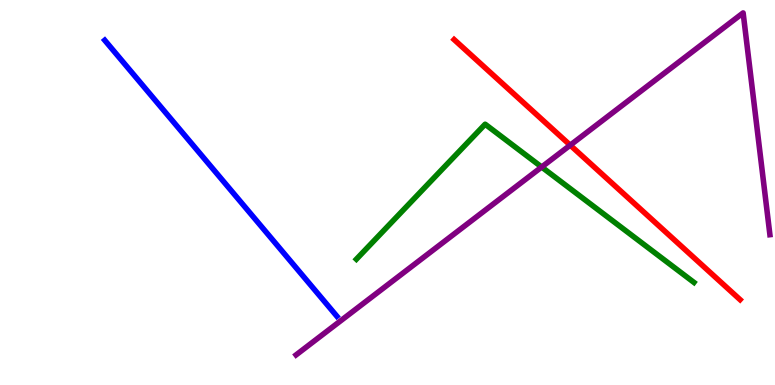[{'lines': ['blue', 'red'], 'intersections': []}, {'lines': ['green', 'red'], 'intersections': []}, {'lines': ['purple', 'red'], 'intersections': [{'x': 7.36, 'y': 6.23}]}, {'lines': ['blue', 'green'], 'intersections': []}, {'lines': ['blue', 'purple'], 'intersections': []}, {'lines': ['green', 'purple'], 'intersections': [{'x': 6.99, 'y': 5.66}]}]